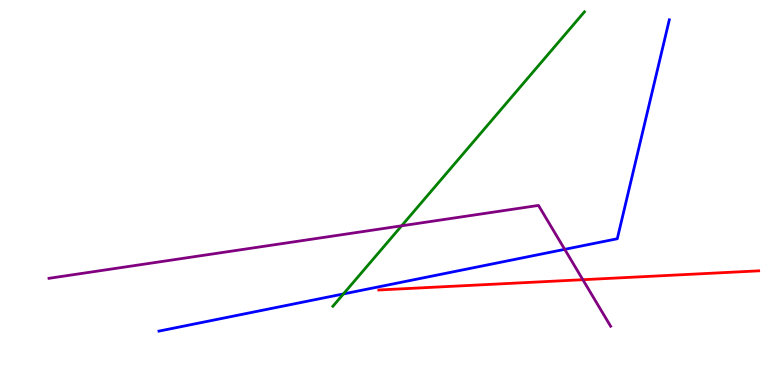[{'lines': ['blue', 'red'], 'intersections': []}, {'lines': ['green', 'red'], 'intersections': []}, {'lines': ['purple', 'red'], 'intersections': [{'x': 7.52, 'y': 2.73}]}, {'lines': ['blue', 'green'], 'intersections': [{'x': 4.43, 'y': 2.37}]}, {'lines': ['blue', 'purple'], 'intersections': [{'x': 7.29, 'y': 3.52}]}, {'lines': ['green', 'purple'], 'intersections': [{'x': 5.18, 'y': 4.13}]}]